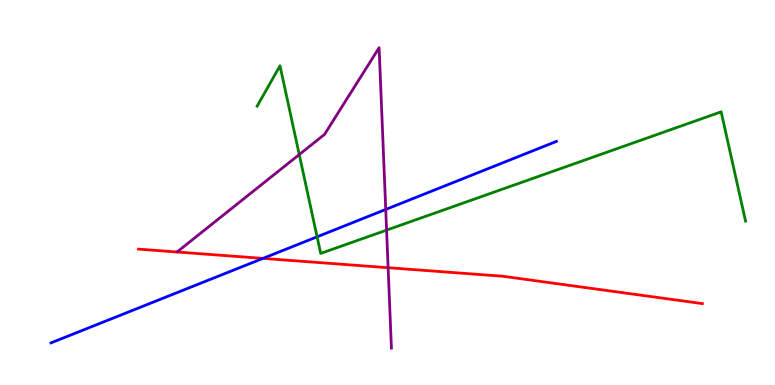[{'lines': ['blue', 'red'], 'intersections': [{'x': 3.39, 'y': 3.29}]}, {'lines': ['green', 'red'], 'intersections': []}, {'lines': ['purple', 'red'], 'intersections': [{'x': 5.01, 'y': 3.05}]}, {'lines': ['blue', 'green'], 'intersections': [{'x': 4.09, 'y': 3.85}]}, {'lines': ['blue', 'purple'], 'intersections': [{'x': 4.98, 'y': 4.56}]}, {'lines': ['green', 'purple'], 'intersections': [{'x': 3.86, 'y': 5.99}, {'x': 4.99, 'y': 4.02}]}]